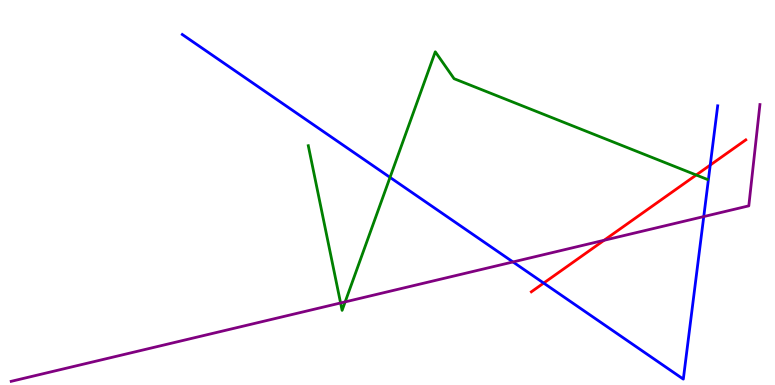[{'lines': ['blue', 'red'], 'intersections': [{'x': 7.02, 'y': 2.65}, {'x': 9.16, 'y': 5.71}]}, {'lines': ['green', 'red'], 'intersections': [{'x': 8.98, 'y': 5.45}]}, {'lines': ['purple', 'red'], 'intersections': [{'x': 7.79, 'y': 3.76}]}, {'lines': ['blue', 'green'], 'intersections': [{'x': 5.03, 'y': 5.39}]}, {'lines': ['blue', 'purple'], 'intersections': [{'x': 6.62, 'y': 3.2}, {'x': 9.08, 'y': 4.37}]}, {'lines': ['green', 'purple'], 'intersections': [{'x': 4.39, 'y': 2.13}, {'x': 4.45, 'y': 2.16}]}]